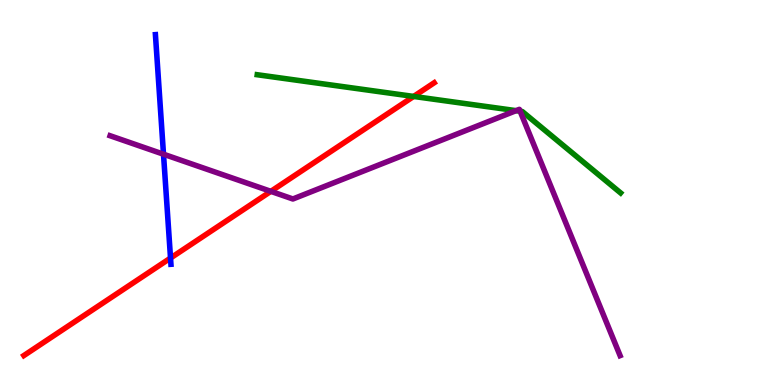[{'lines': ['blue', 'red'], 'intersections': [{'x': 2.2, 'y': 3.3}]}, {'lines': ['green', 'red'], 'intersections': [{'x': 5.34, 'y': 7.5}]}, {'lines': ['purple', 'red'], 'intersections': [{'x': 3.49, 'y': 5.03}]}, {'lines': ['blue', 'green'], 'intersections': []}, {'lines': ['blue', 'purple'], 'intersections': [{'x': 2.11, 'y': 5.99}]}, {'lines': ['green', 'purple'], 'intersections': [{'x': 6.66, 'y': 7.13}, {'x': 6.71, 'y': 7.11}]}]